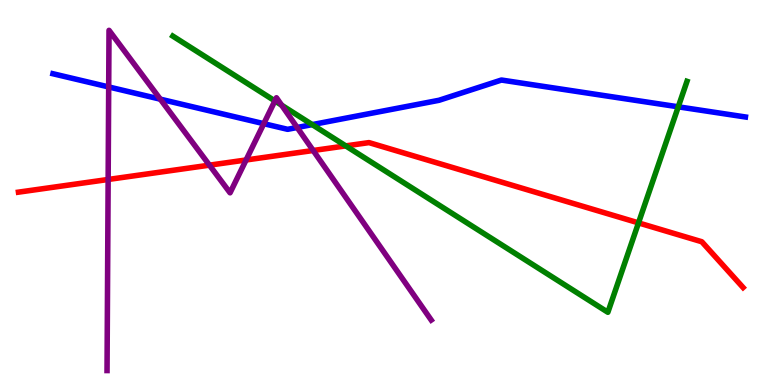[{'lines': ['blue', 'red'], 'intersections': []}, {'lines': ['green', 'red'], 'intersections': [{'x': 4.46, 'y': 6.21}, {'x': 8.24, 'y': 4.21}]}, {'lines': ['purple', 'red'], 'intersections': [{'x': 1.4, 'y': 5.34}, {'x': 2.7, 'y': 5.71}, {'x': 3.18, 'y': 5.84}, {'x': 4.04, 'y': 6.09}]}, {'lines': ['blue', 'green'], 'intersections': [{'x': 4.03, 'y': 6.76}, {'x': 8.75, 'y': 7.23}]}, {'lines': ['blue', 'purple'], 'intersections': [{'x': 1.4, 'y': 7.74}, {'x': 2.07, 'y': 7.42}, {'x': 3.4, 'y': 6.79}, {'x': 3.83, 'y': 6.69}]}, {'lines': ['green', 'purple'], 'intersections': [{'x': 3.55, 'y': 7.38}, {'x': 3.63, 'y': 7.27}]}]